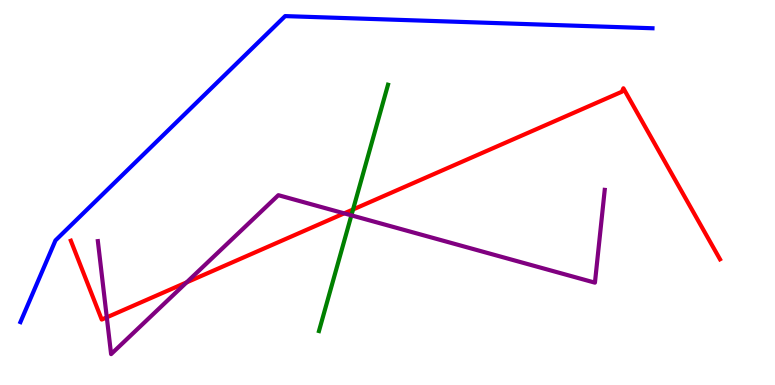[{'lines': ['blue', 'red'], 'intersections': []}, {'lines': ['green', 'red'], 'intersections': [{'x': 4.56, 'y': 4.56}]}, {'lines': ['purple', 'red'], 'intersections': [{'x': 1.38, 'y': 1.76}, {'x': 2.41, 'y': 2.67}, {'x': 4.44, 'y': 4.46}]}, {'lines': ['blue', 'green'], 'intersections': []}, {'lines': ['blue', 'purple'], 'intersections': []}, {'lines': ['green', 'purple'], 'intersections': [{'x': 4.53, 'y': 4.41}]}]